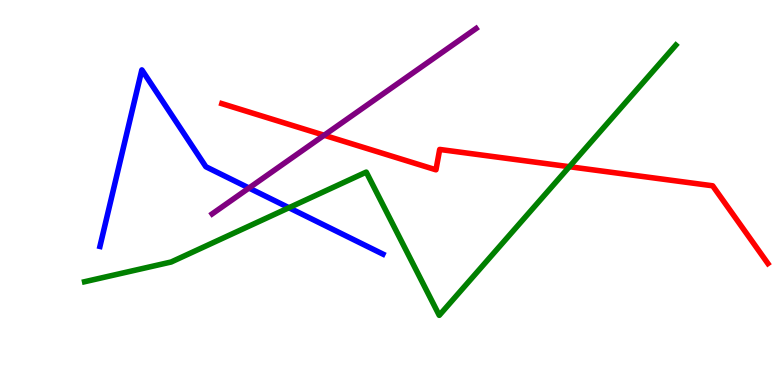[{'lines': ['blue', 'red'], 'intersections': []}, {'lines': ['green', 'red'], 'intersections': [{'x': 7.35, 'y': 5.67}]}, {'lines': ['purple', 'red'], 'intersections': [{'x': 4.18, 'y': 6.49}]}, {'lines': ['blue', 'green'], 'intersections': [{'x': 3.73, 'y': 4.6}]}, {'lines': ['blue', 'purple'], 'intersections': [{'x': 3.21, 'y': 5.12}]}, {'lines': ['green', 'purple'], 'intersections': []}]